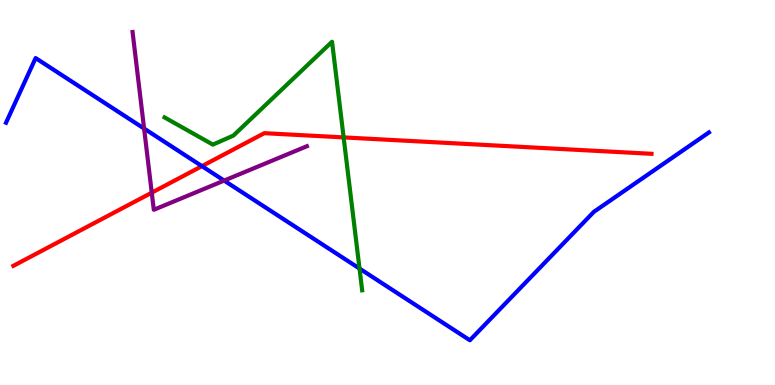[{'lines': ['blue', 'red'], 'intersections': [{'x': 2.61, 'y': 5.68}]}, {'lines': ['green', 'red'], 'intersections': [{'x': 4.43, 'y': 6.43}]}, {'lines': ['purple', 'red'], 'intersections': [{'x': 1.96, 'y': 5.0}]}, {'lines': ['blue', 'green'], 'intersections': [{'x': 4.64, 'y': 3.02}]}, {'lines': ['blue', 'purple'], 'intersections': [{'x': 1.86, 'y': 6.66}, {'x': 2.89, 'y': 5.31}]}, {'lines': ['green', 'purple'], 'intersections': []}]